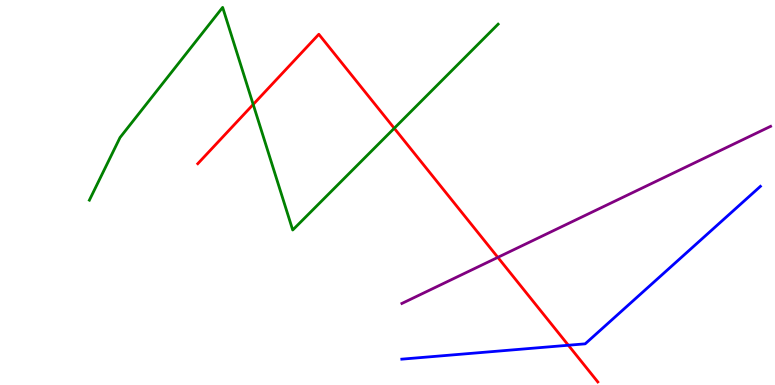[{'lines': ['blue', 'red'], 'intersections': [{'x': 7.33, 'y': 1.03}]}, {'lines': ['green', 'red'], 'intersections': [{'x': 3.27, 'y': 7.29}, {'x': 5.09, 'y': 6.67}]}, {'lines': ['purple', 'red'], 'intersections': [{'x': 6.42, 'y': 3.32}]}, {'lines': ['blue', 'green'], 'intersections': []}, {'lines': ['blue', 'purple'], 'intersections': []}, {'lines': ['green', 'purple'], 'intersections': []}]